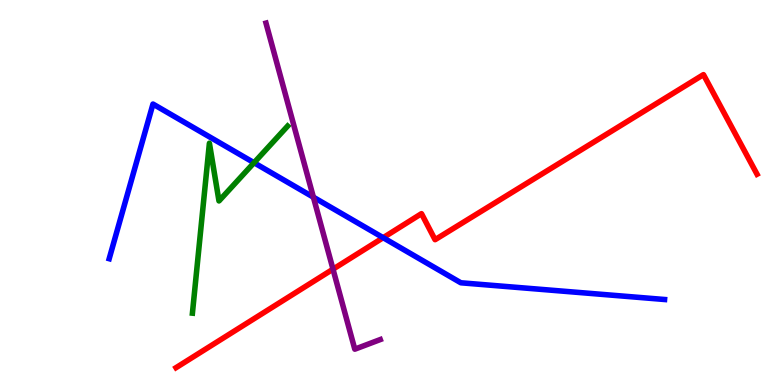[{'lines': ['blue', 'red'], 'intersections': [{'x': 4.94, 'y': 3.83}]}, {'lines': ['green', 'red'], 'intersections': []}, {'lines': ['purple', 'red'], 'intersections': [{'x': 4.3, 'y': 3.01}]}, {'lines': ['blue', 'green'], 'intersections': [{'x': 3.28, 'y': 5.77}]}, {'lines': ['blue', 'purple'], 'intersections': [{'x': 4.04, 'y': 4.88}]}, {'lines': ['green', 'purple'], 'intersections': []}]